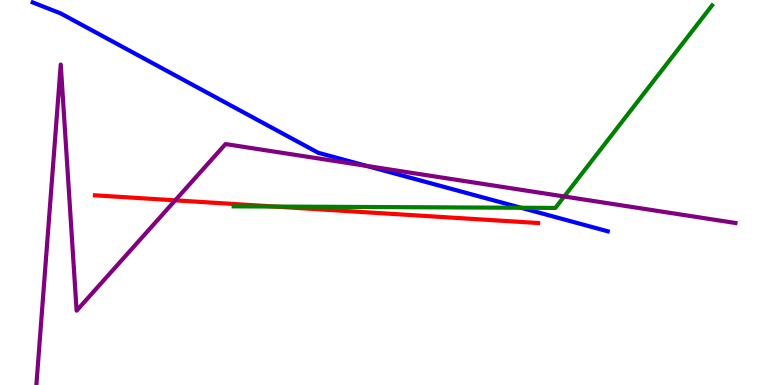[{'lines': ['blue', 'red'], 'intersections': []}, {'lines': ['green', 'red'], 'intersections': [{'x': 3.54, 'y': 4.64}]}, {'lines': ['purple', 'red'], 'intersections': [{'x': 2.26, 'y': 4.8}]}, {'lines': ['blue', 'green'], 'intersections': [{'x': 6.72, 'y': 4.6}]}, {'lines': ['blue', 'purple'], 'intersections': [{'x': 4.73, 'y': 5.69}]}, {'lines': ['green', 'purple'], 'intersections': [{'x': 7.28, 'y': 4.9}]}]